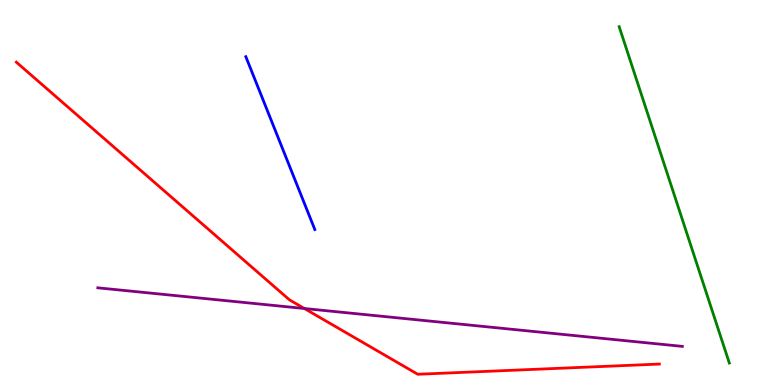[{'lines': ['blue', 'red'], 'intersections': []}, {'lines': ['green', 'red'], 'intersections': []}, {'lines': ['purple', 'red'], 'intersections': [{'x': 3.93, 'y': 1.99}]}, {'lines': ['blue', 'green'], 'intersections': []}, {'lines': ['blue', 'purple'], 'intersections': []}, {'lines': ['green', 'purple'], 'intersections': []}]